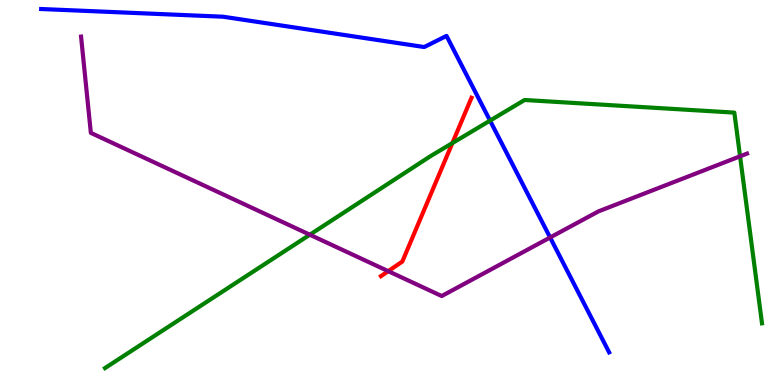[{'lines': ['blue', 'red'], 'intersections': []}, {'lines': ['green', 'red'], 'intersections': [{'x': 5.84, 'y': 6.28}]}, {'lines': ['purple', 'red'], 'intersections': [{'x': 5.01, 'y': 2.96}]}, {'lines': ['blue', 'green'], 'intersections': [{'x': 6.32, 'y': 6.87}]}, {'lines': ['blue', 'purple'], 'intersections': [{'x': 7.1, 'y': 3.83}]}, {'lines': ['green', 'purple'], 'intersections': [{'x': 4.0, 'y': 3.9}, {'x': 9.55, 'y': 5.94}]}]